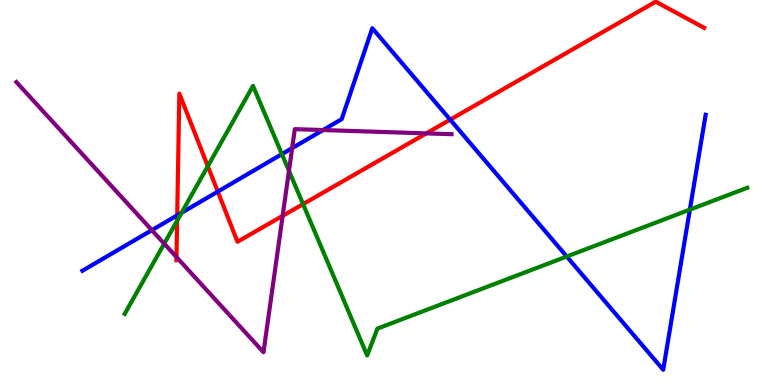[{'lines': ['blue', 'red'], 'intersections': [{'x': 2.29, 'y': 4.41}, {'x': 2.81, 'y': 5.02}, {'x': 5.81, 'y': 6.89}]}, {'lines': ['green', 'red'], 'intersections': [{'x': 2.29, 'y': 4.27}, {'x': 2.68, 'y': 5.68}, {'x': 3.91, 'y': 4.7}]}, {'lines': ['purple', 'red'], 'intersections': [{'x': 2.28, 'y': 3.32}, {'x': 3.65, 'y': 4.39}, {'x': 5.5, 'y': 6.54}]}, {'lines': ['blue', 'green'], 'intersections': [{'x': 2.34, 'y': 4.47}, {'x': 3.64, 'y': 6.0}, {'x': 7.31, 'y': 3.34}, {'x': 8.9, 'y': 4.55}]}, {'lines': ['blue', 'purple'], 'intersections': [{'x': 1.96, 'y': 4.02}, {'x': 3.77, 'y': 6.15}, {'x': 4.17, 'y': 6.62}]}, {'lines': ['green', 'purple'], 'intersections': [{'x': 2.12, 'y': 3.67}, {'x': 3.73, 'y': 5.56}]}]